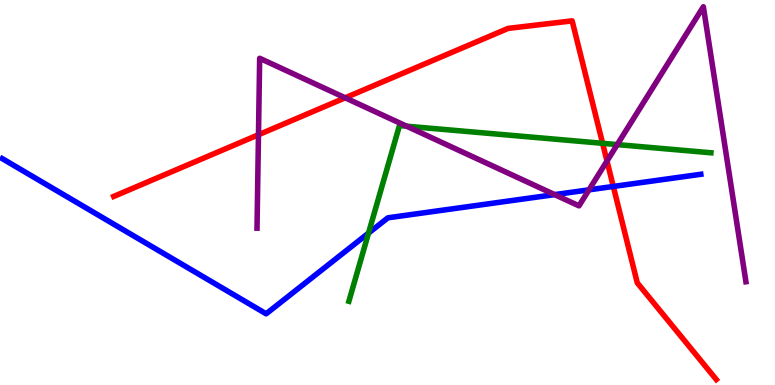[{'lines': ['blue', 'red'], 'intersections': [{'x': 7.91, 'y': 5.16}]}, {'lines': ['green', 'red'], 'intersections': [{'x': 7.78, 'y': 6.28}]}, {'lines': ['purple', 'red'], 'intersections': [{'x': 3.34, 'y': 6.5}, {'x': 4.45, 'y': 7.46}, {'x': 7.83, 'y': 5.82}]}, {'lines': ['blue', 'green'], 'intersections': [{'x': 4.76, 'y': 3.95}]}, {'lines': ['blue', 'purple'], 'intersections': [{'x': 7.16, 'y': 4.95}, {'x': 7.6, 'y': 5.07}]}, {'lines': ['green', 'purple'], 'intersections': [{'x': 5.25, 'y': 6.72}, {'x': 7.96, 'y': 6.24}]}]